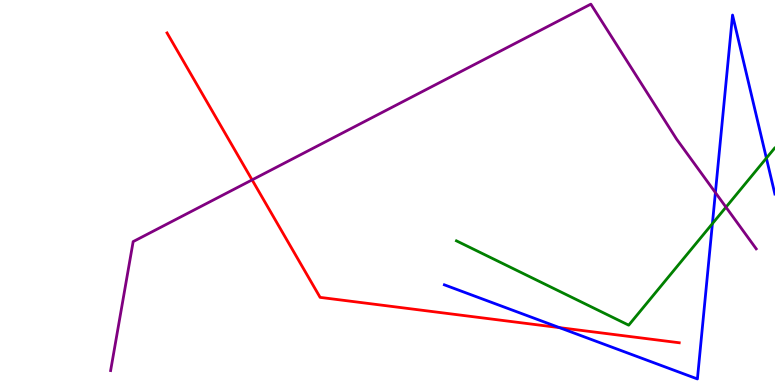[{'lines': ['blue', 'red'], 'intersections': [{'x': 7.22, 'y': 1.49}]}, {'lines': ['green', 'red'], 'intersections': []}, {'lines': ['purple', 'red'], 'intersections': [{'x': 3.25, 'y': 5.33}]}, {'lines': ['blue', 'green'], 'intersections': [{'x': 9.19, 'y': 4.19}, {'x': 9.89, 'y': 5.89}]}, {'lines': ['blue', 'purple'], 'intersections': [{'x': 9.23, 'y': 5.0}]}, {'lines': ['green', 'purple'], 'intersections': [{'x': 9.37, 'y': 4.62}]}]